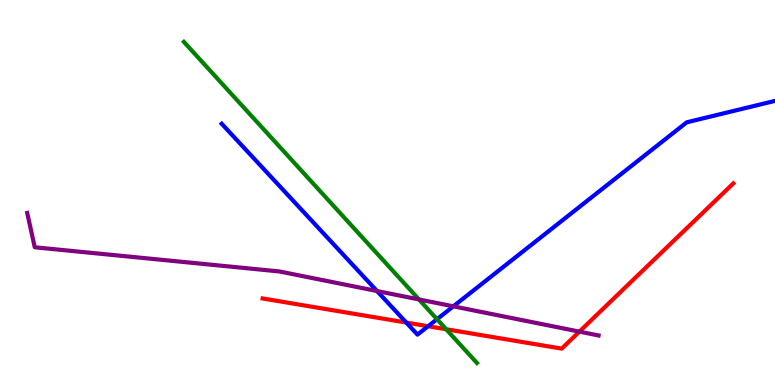[{'lines': ['blue', 'red'], 'intersections': [{'x': 5.24, 'y': 1.62}, {'x': 5.52, 'y': 1.53}]}, {'lines': ['green', 'red'], 'intersections': [{'x': 5.76, 'y': 1.45}]}, {'lines': ['purple', 'red'], 'intersections': [{'x': 7.48, 'y': 1.39}]}, {'lines': ['blue', 'green'], 'intersections': [{'x': 5.64, 'y': 1.71}]}, {'lines': ['blue', 'purple'], 'intersections': [{'x': 4.86, 'y': 2.44}, {'x': 5.85, 'y': 2.04}]}, {'lines': ['green', 'purple'], 'intersections': [{'x': 5.41, 'y': 2.22}]}]